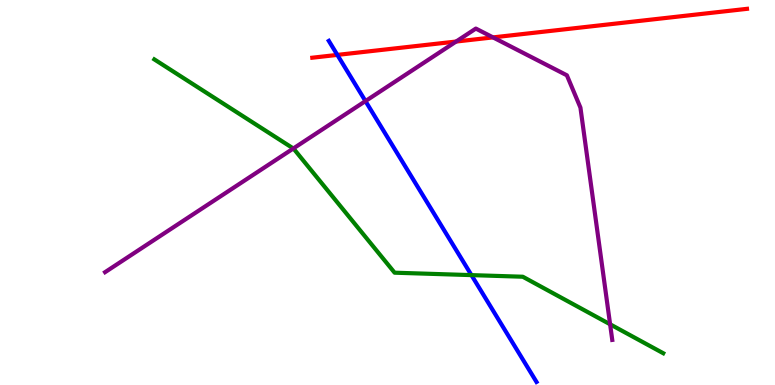[{'lines': ['blue', 'red'], 'intersections': [{'x': 4.35, 'y': 8.57}]}, {'lines': ['green', 'red'], 'intersections': []}, {'lines': ['purple', 'red'], 'intersections': [{'x': 5.89, 'y': 8.92}, {'x': 6.36, 'y': 9.03}]}, {'lines': ['blue', 'green'], 'intersections': [{'x': 6.08, 'y': 2.85}]}, {'lines': ['blue', 'purple'], 'intersections': [{'x': 4.72, 'y': 7.37}]}, {'lines': ['green', 'purple'], 'intersections': [{'x': 3.78, 'y': 6.14}, {'x': 7.87, 'y': 1.58}]}]